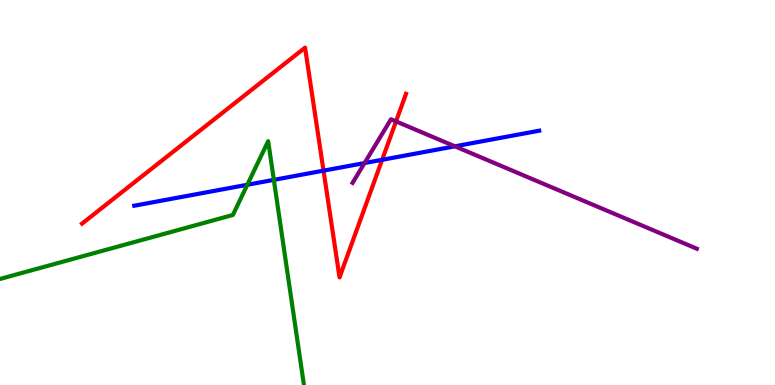[{'lines': ['blue', 'red'], 'intersections': [{'x': 4.17, 'y': 5.57}, {'x': 4.93, 'y': 5.85}]}, {'lines': ['green', 'red'], 'intersections': []}, {'lines': ['purple', 'red'], 'intersections': [{'x': 5.11, 'y': 6.85}]}, {'lines': ['blue', 'green'], 'intersections': [{'x': 3.19, 'y': 5.2}, {'x': 3.53, 'y': 5.33}]}, {'lines': ['blue', 'purple'], 'intersections': [{'x': 4.7, 'y': 5.76}, {'x': 5.87, 'y': 6.2}]}, {'lines': ['green', 'purple'], 'intersections': []}]